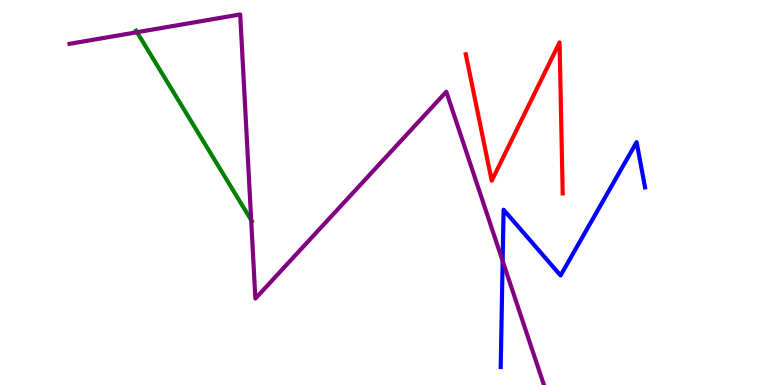[{'lines': ['blue', 'red'], 'intersections': []}, {'lines': ['green', 'red'], 'intersections': []}, {'lines': ['purple', 'red'], 'intersections': []}, {'lines': ['blue', 'green'], 'intersections': []}, {'lines': ['blue', 'purple'], 'intersections': [{'x': 6.49, 'y': 3.22}]}, {'lines': ['green', 'purple'], 'intersections': [{'x': 1.77, 'y': 9.16}, {'x': 3.24, 'y': 4.28}]}]